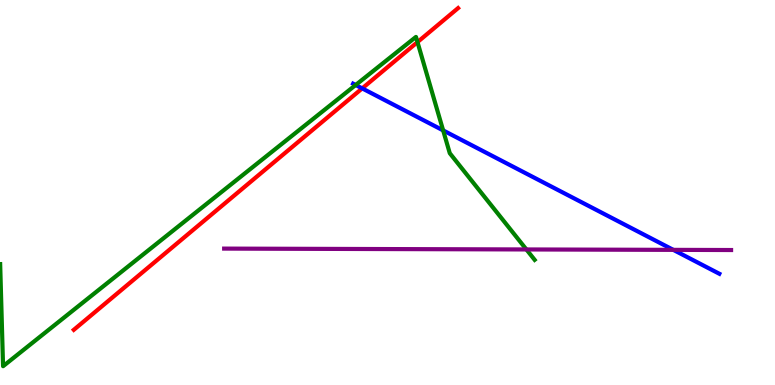[{'lines': ['blue', 'red'], 'intersections': [{'x': 4.67, 'y': 7.7}]}, {'lines': ['green', 'red'], 'intersections': [{'x': 5.39, 'y': 8.91}]}, {'lines': ['purple', 'red'], 'intersections': []}, {'lines': ['blue', 'green'], 'intersections': [{'x': 4.59, 'y': 7.79}, {'x': 5.72, 'y': 6.61}]}, {'lines': ['blue', 'purple'], 'intersections': [{'x': 8.69, 'y': 3.51}]}, {'lines': ['green', 'purple'], 'intersections': [{'x': 6.79, 'y': 3.52}]}]